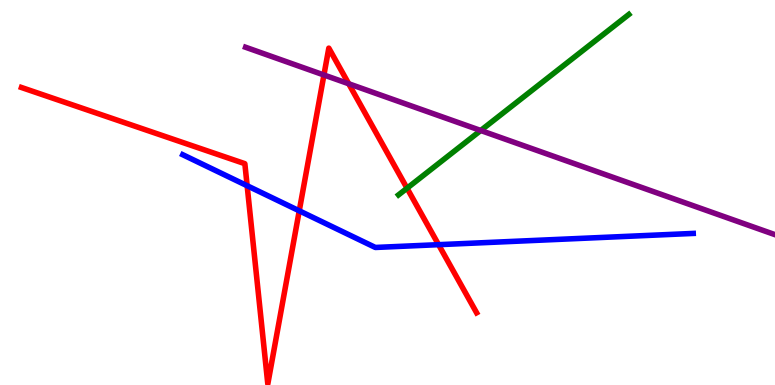[{'lines': ['blue', 'red'], 'intersections': [{'x': 3.19, 'y': 5.18}, {'x': 3.86, 'y': 4.52}, {'x': 5.66, 'y': 3.64}]}, {'lines': ['green', 'red'], 'intersections': [{'x': 5.25, 'y': 5.11}]}, {'lines': ['purple', 'red'], 'intersections': [{'x': 4.18, 'y': 8.05}, {'x': 4.5, 'y': 7.82}]}, {'lines': ['blue', 'green'], 'intersections': []}, {'lines': ['blue', 'purple'], 'intersections': []}, {'lines': ['green', 'purple'], 'intersections': [{'x': 6.2, 'y': 6.61}]}]